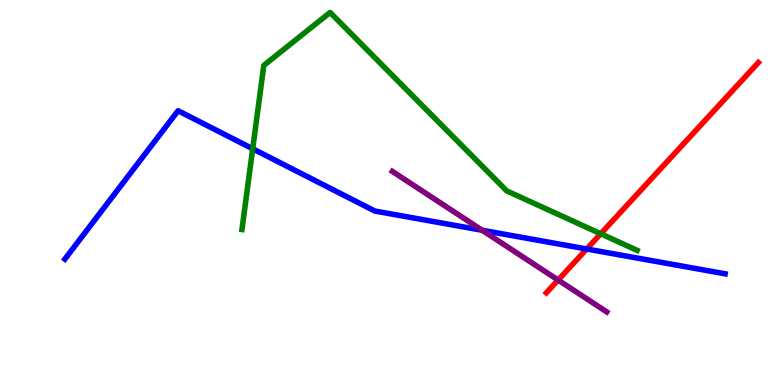[{'lines': ['blue', 'red'], 'intersections': [{'x': 7.57, 'y': 3.53}]}, {'lines': ['green', 'red'], 'intersections': [{'x': 7.75, 'y': 3.93}]}, {'lines': ['purple', 'red'], 'intersections': [{'x': 7.2, 'y': 2.73}]}, {'lines': ['blue', 'green'], 'intersections': [{'x': 3.26, 'y': 6.14}]}, {'lines': ['blue', 'purple'], 'intersections': [{'x': 6.22, 'y': 4.02}]}, {'lines': ['green', 'purple'], 'intersections': []}]